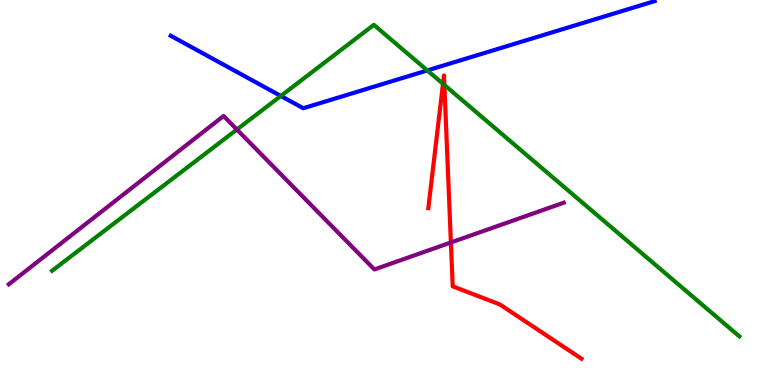[{'lines': ['blue', 'red'], 'intersections': []}, {'lines': ['green', 'red'], 'intersections': [{'x': 5.72, 'y': 7.82}, {'x': 5.73, 'y': 7.79}]}, {'lines': ['purple', 'red'], 'intersections': [{'x': 5.82, 'y': 3.7}]}, {'lines': ['blue', 'green'], 'intersections': [{'x': 3.62, 'y': 7.51}, {'x': 5.51, 'y': 8.17}]}, {'lines': ['blue', 'purple'], 'intersections': []}, {'lines': ['green', 'purple'], 'intersections': [{'x': 3.06, 'y': 6.64}]}]